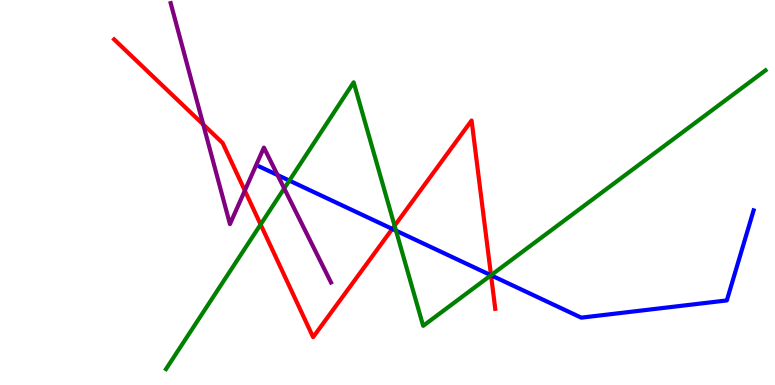[{'lines': ['blue', 'red'], 'intersections': [{'x': 5.06, 'y': 4.05}, {'x': 6.34, 'y': 2.85}]}, {'lines': ['green', 'red'], 'intersections': [{'x': 3.36, 'y': 4.17}, {'x': 5.09, 'y': 4.14}, {'x': 6.34, 'y': 2.85}]}, {'lines': ['purple', 'red'], 'intersections': [{'x': 2.62, 'y': 6.77}, {'x': 3.16, 'y': 5.05}]}, {'lines': ['blue', 'green'], 'intersections': [{'x': 3.73, 'y': 5.31}, {'x': 5.11, 'y': 4.01}, {'x': 6.34, 'y': 2.85}]}, {'lines': ['blue', 'purple'], 'intersections': [{'x': 3.58, 'y': 5.45}]}, {'lines': ['green', 'purple'], 'intersections': [{'x': 3.67, 'y': 5.11}]}]